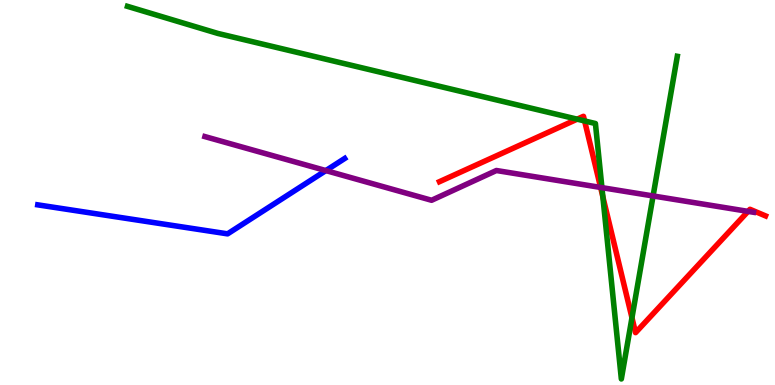[{'lines': ['blue', 'red'], 'intersections': []}, {'lines': ['green', 'red'], 'intersections': [{'x': 7.45, 'y': 6.9}, {'x': 7.54, 'y': 6.86}, {'x': 7.78, 'y': 4.89}, {'x': 8.15, 'y': 1.75}]}, {'lines': ['purple', 'red'], 'intersections': [{'x': 7.75, 'y': 5.13}, {'x': 9.65, 'y': 4.51}]}, {'lines': ['blue', 'green'], 'intersections': []}, {'lines': ['blue', 'purple'], 'intersections': [{'x': 4.2, 'y': 5.57}]}, {'lines': ['green', 'purple'], 'intersections': [{'x': 7.77, 'y': 5.13}, {'x': 8.43, 'y': 4.91}]}]